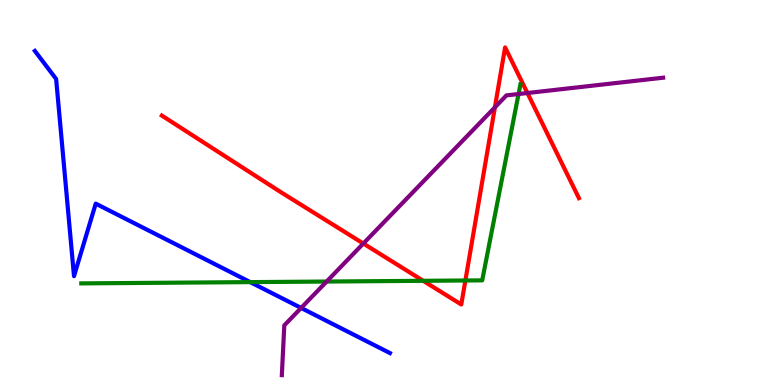[{'lines': ['blue', 'red'], 'intersections': []}, {'lines': ['green', 'red'], 'intersections': [{'x': 5.46, 'y': 2.71}, {'x': 6.0, 'y': 2.71}]}, {'lines': ['purple', 'red'], 'intersections': [{'x': 4.69, 'y': 3.67}, {'x': 6.39, 'y': 7.21}, {'x': 6.81, 'y': 7.58}]}, {'lines': ['blue', 'green'], 'intersections': [{'x': 3.23, 'y': 2.67}]}, {'lines': ['blue', 'purple'], 'intersections': [{'x': 3.89, 'y': 2.0}]}, {'lines': ['green', 'purple'], 'intersections': [{'x': 4.21, 'y': 2.69}, {'x': 6.69, 'y': 7.56}]}]